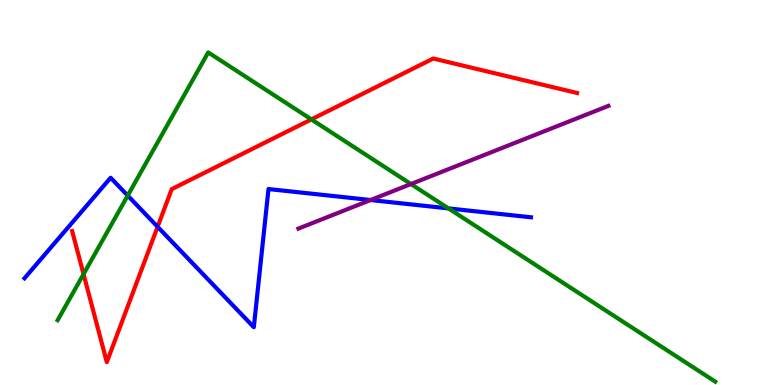[{'lines': ['blue', 'red'], 'intersections': [{'x': 2.03, 'y': 4.11}]}, {'lines': ['green', 'red'], 'intersections': [{'x': 1.08, 'y': 2.88}, {'x': 4.02, 'y': 6.9}]}, {'lines': ['purple', 'red'], 'intersections': []}, {'lines': ['blue', 'green'], 'intersections': [{'x': 1.65, 'y': 4.92}, {'x': 5.79, 'y': 4.59}]}, {'lines': ['blue', 'purple'], 'intersections': [{'x': 4.78, 'y': 4.8}]}, {'lines': ['green', 'purple'], 'intersections': [{'x': 5.3, 'y': 5.22}]}]